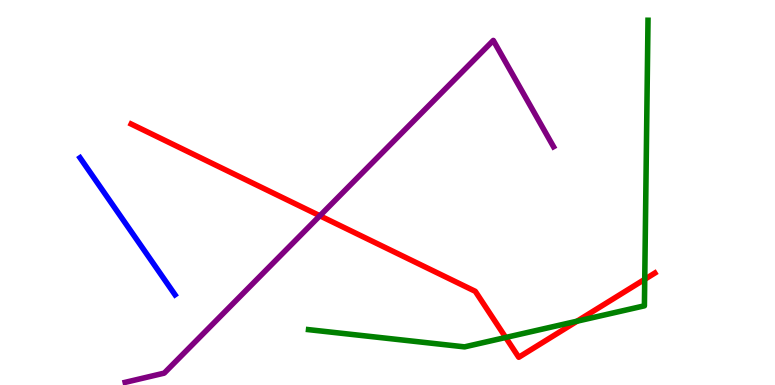[{'lines': ['blue', 'red'], 'intersections': []}, {'lines': ['green', 'red'], 'intersections': [{'x': 6.53, 'y': 1.23}, {'x': 7.45, 'y': 1.66}, {'x': 8.32, 'y': 2.74}]}, {'lines': ['purple', 'red'], 'intersections': [{'x': 4.13, 'y': 4.4}]}, {'lines': ['blue', 'green'], 'intersections': []}, {'lines': ['blue', 'purple'], 'intersections': []}, {'lines': ['green', 'purple'], 'intersections': []}]